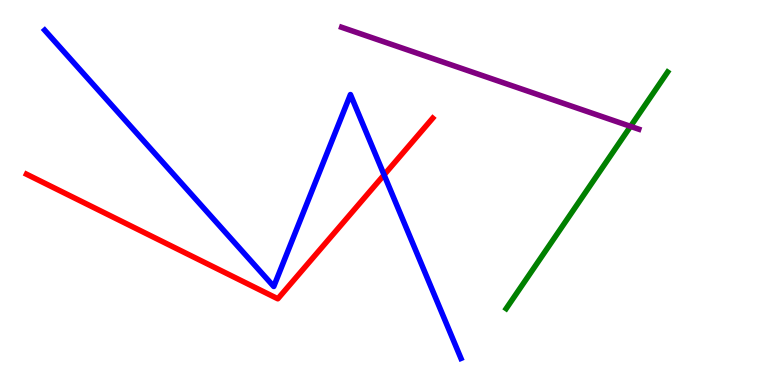[{'lines': ['blue', 'red'], 'intersections': [{'x': 4.96, 'y': 5.46}]}, {'lines': ['green', 'red'], 'intersections': []}, {'lines': ['purple', 'red'], 'intersections': []}, {'lines': ['blue', 'green'], 'intersections': []}, {'lines': ['blue', 'purple'], 'intersections': []}, {'lines': ['green', 'purple'], 'intersections': [{'x': 8.14, 'y': 6.72}]}]